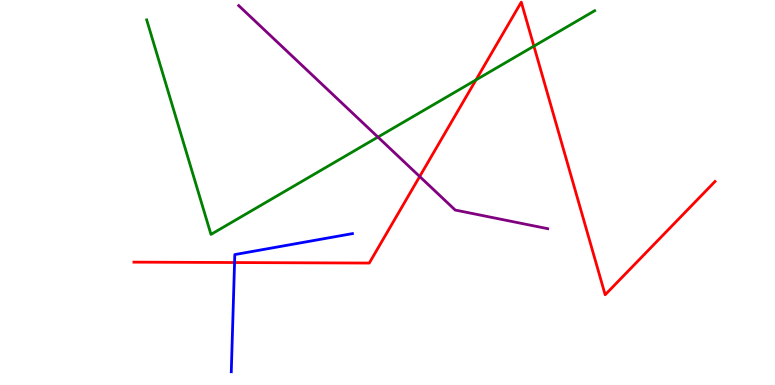[{'lines': ['blue', 'red'], 'intersections': [{'x': 3.03, 'y': 3.18}]}, {'lines': ['green', 'red'], 'intersections': [{'x': 6.14, 'y': 7.92}, {'x': 6.89, 'y': 8.8}]}, {'lines': ['purple', 'red'], 'intersections': [{'x': 5.42, 'y': 5.42}]}, {'lines': ['blue', 'green'], 'intersections': []}, {'lines': ['blue', 'purple'], 'intersections': []}, {'lines': ['green', 'purple'], 'intersections': [{'x': 4.88, 'y': 6.44}]}]